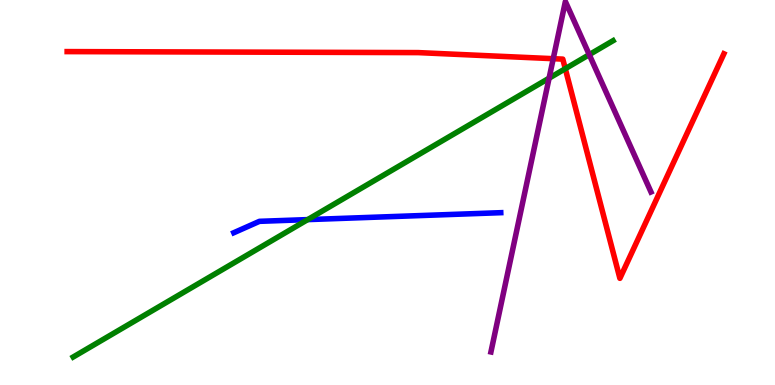[{'lines': ['blue', 'red'], 'intersections': []}, {'lines': ['green', 'red'], 'intersections': [{'x': 7.29, 'y': 8.22}]}, {'lines': ['purple', 'red'], 'intersections': [{'x': 7.14, 'y': 8.48}]}, {'lines': ['blue', 'green'], 'intersections': [{'x': 3.97, 'y': 4.3}]}, {'lines': ['blue', 'purple'], 'intersections': []}, {'lines': ['green', 'purple'], 'intersections': [{'x': 7.09, 'y': 7.97}, {'x': 7.6, 'y': 8.58}]}]